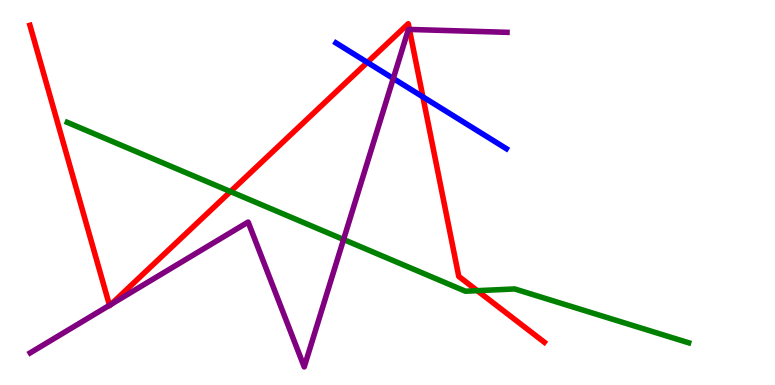[{'lines': ['blue', 'red'], 'intersections': [{'x': 4.74, 'y': 8.38}, {'x': 5.46, 'y': 7.48}]}, {'lines': ['green', 'red'], 'intersections': [{'x': 2.97, 'y': 5.02}, {'x': 6.16, 'y': 2.45}]}, {'lines': ['purple', 'red'], 'intersections': [{'x': 1.41, 'y': 2.07}, {'x': 1.43, 'y': 2.09}, {'x': 5.28, 'y': 9.24}]}, {'lines': ['blue', 'green'], 'intersections': []}, {'lines': ['blue', 'purple'], 'intersections': [{'x': 5.07, 'y': 7.96}]}, {'lines': ['green', 'purple'], 'intersections': [{'x': 4.43, 'y': 3.78}]}]